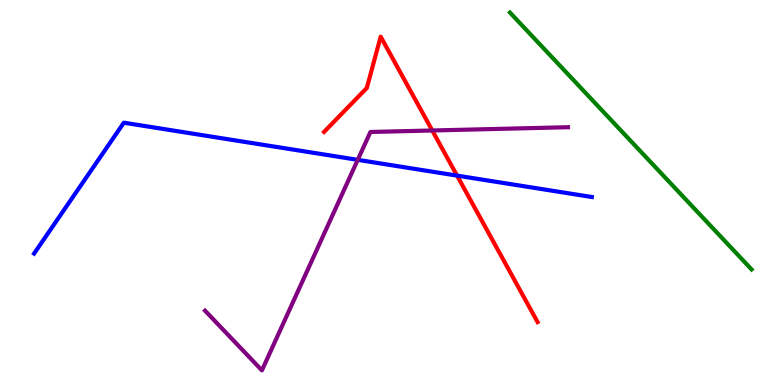[{'lines': ['blue', 'red'], 'intersections': [{'x': 5.9, 'y': 5.44}]}, {'lines': ['green', 'red'], 'intersections': []}, {'lines': ['purple', 'red'], 'intersections': [{'x': 5.58, 'y': 6.61}]}, {'lines': ['blue', 'green'], 'intersections': []}, {'lines': ['blue', 'purple'], 'intersections': [{'x': 4.62, 'y': 5.85}]}, {'lines': ['green', 'purple'], 'intersections': []}]